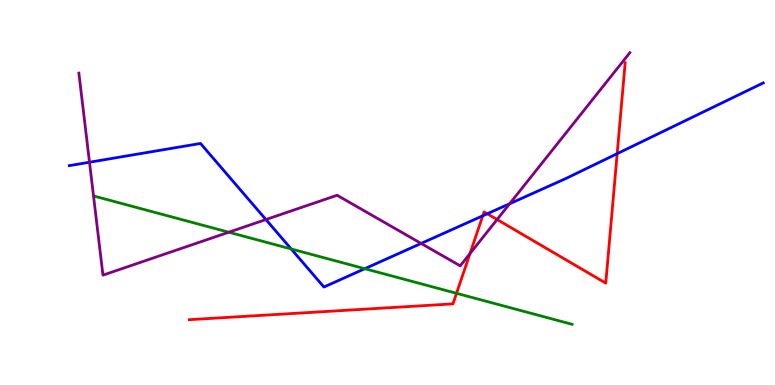[{'lines': ['blue', 'red'], 'intersections': [{'x': 6.23, 'y': 4.4}, {'x': 6.29, 'y': 4.45}, {'x': 7.96, 'y': 6.01}]}, {'lines': ['green', 'red'], 'intersections': [{'x': 5.89, 'y': 2.38}]}, {'lines': ['purple', 'red'], 'intersections': [{'x': 6.06, 'y': 3.41}, {'x': 6.41, 'y': 4.3}]}, {'lines': ['blue', 'green'], 'intersections': [{'x': 3.76, 'y': 3.53}, {'x': 4.71, 'y': 3.02}]}, {'lines': ['blue', 'purple'], 'intersections': [{'x': 1.15, 'y': 5.79}, {'x': 3.43, 'y': 4.3}, {'x': 5.43, 'y': 3.68}, {'x': 6.58, 'y': 4.71}]}, {'lines': ['green', 'purple'], 'intersections': [{'x': 2.95, 'y': 3.97}]}]